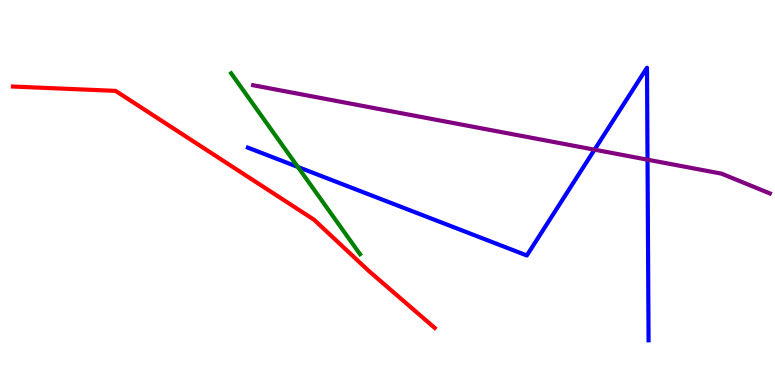[{'lines': ['blue', 'red'], 'intersections': []}, {'lines': ['green', 'red'], 'intersections': []}, {'lines': ['purple', 'red'], 'intersections': []}, {'lines': ['blue', 'green'], 'intersections': [{'x': 3.84, 'y': 5.66}]}, {'lines': ['blue', 'purple'], 'intersections': [{'x': 7.67, 'y': 6.11}, {'x': 8.36, 'y': 5.85}]}, {'lines': ['green', 'purple'], 'intersections': []}]